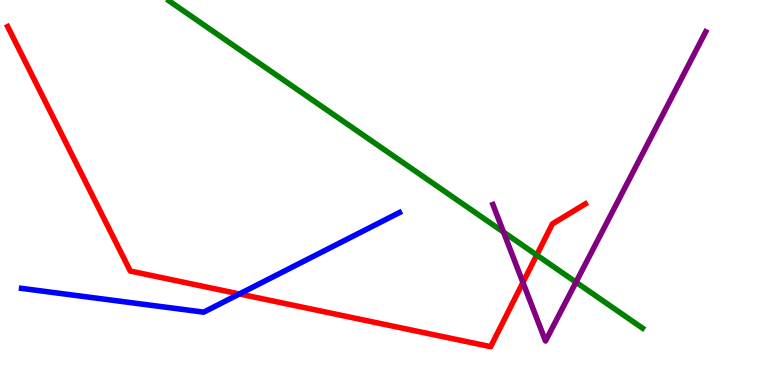[{'lines': ['blue', 'red'], 'intersections': [{'x': 3.09, 'y': 2.36}]}, {'lines': ['green', 'red'], 'intersections': [{'x': 6.93, 'y': 3.38}]}, {'lines': ['purple', 'red'], 'intersections': [{'x': 6.75, 'y': 2.66}]}, {'lines': ['blue', 'green'], 'intersections': []}, {'lines': ['blue', 'purple'], 'intersections': []}, {'lines': ['green', 'purple'], 'intersections': [{'x': 6.5, 'y': 3.97}, {'x': 7.43, 'y': 2.67}]}]